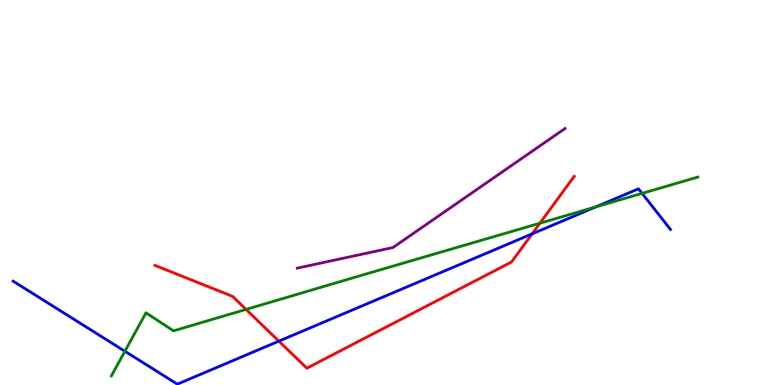[{'lines': ['blue', 'red'], 'intersections': [{'x': 3.6, 'y': 1.14}, {'x': 6.87, 'y': 3.93}]}, {'lines': ['green', 'red'], 'intersections': [{'x': 3.17, 'y': 1.96}, {'x': 6.97, 'y': 4.2}]}, {'lines': ['purple', 'red'], 'intersections': []}, {'lines': ['blue', 'green'], 'intersections': [{'x': 1.61, 'y': 0.877}, {'x': 7.69, 'y': 4.63}, {'x': 8.29, 'y': 4.98}]}, {'lines': ['blue', 'purple'], 'intersections': []}, {'lines': ['green', 'purple'], 'intersections': []}]